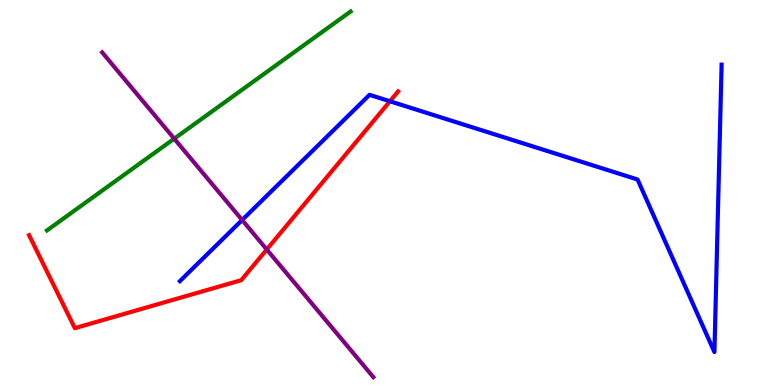[{'lines': ['blue', 'red'], 'intersections': [{'x': 5.03, 'y': 7.37}]}, {'lines': ['green', 'red'], 'intersections': []}, {'lines': ['purple', 'red'], 'intersections': [{'x': 3.44, 'y': 3.52}]}, {'lines': ['blue', 'green'], 'intersections': []}, {'lines': ['blue', 'purple'], 'intersections': [{'x': 3.12, 'y': 4.29}]}, {'lines': ['green', 'purple'], 'intersections': [{'x': 2.25, 'y': 6.4}]}]